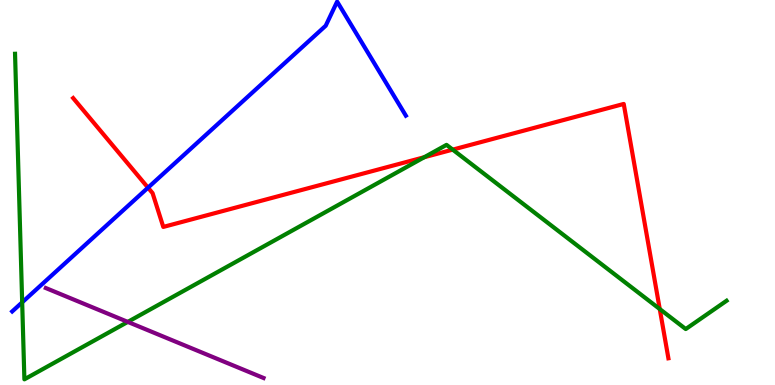[{'lines': ['blue', 'red'], 'intersections': [{'x': 1.91, 'y': 5.13}]}, {'lines': ['green', 'red'], 'intersections': [{'x': 5.47, 'y': 5.92}, {'x': 5.84, 'y': 6.11}, {'x': 8.51, 'y': 1.97}]}, {'lines': ['purple', 'red'], 'intersections': []}, {'lines': ['blue', 'green'], 'intersections': [{'x': 0.286, 'y': 2.15}]}, {'lines': ['blue', 'purple'], 'intersections': []}, {'lines': ['green', 'purple'], 'intersections': [{'x': 1.65, 'y': 1.64}]}]